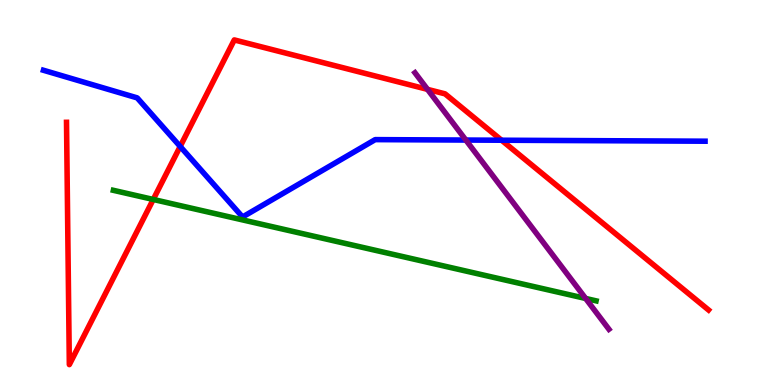[{'lines': ['blue', 'red'], 'intersections': [{'x': 2.32, 'y': 6.2}, {'x': 6.47, 'y': 6.36}]}, {'lines': ['green', 'red'], 'intersections': [{'x': 1.98, 'y': 4.82}]}, {'lines': ['purple', 'red'], 'intersections': [{'x': 5.52, 'y': 7.68}]}, {'lines': ['blue', 'green'], 'intersections': []}, {'lines': ['blue', 'purple'], 'intersections': [{'x': 6.01, 'y': 6.36}]}, {'lines': ['green', 'purple'], 'intersections': [{'x': 7.56, 'y': 2.25}]}]